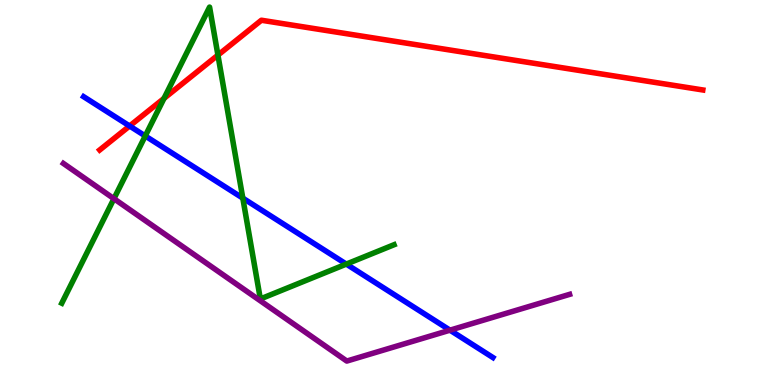[{'lines': ['blue', 'red'], 'intersections': [{'x': 1.67, 'y': 6.73}]}, {'lines': ['green', 'red'], 'intersections': [{'x': 2.12, 'y': 7.44}, {'x': 2.81, 'y': 8.57}]}, {'lines': ['purple', 'red'], 'intersections': []}, {'lines': ['blue', 'green'], 'intersections': [{'x': 1.87, 'y': 6.47}, {'x': 3.13, 'y': 4.85}, {'x': 4.47, 'y': 3.14}]}, {'lines': ['blue', 'purple'], 'intersections': [{'x': 5.81, 'y': 1.42}]}, {'lines': ['green', 'purple'], 'intersections': [{'x': 1.47, 'y': 4.84}]}]